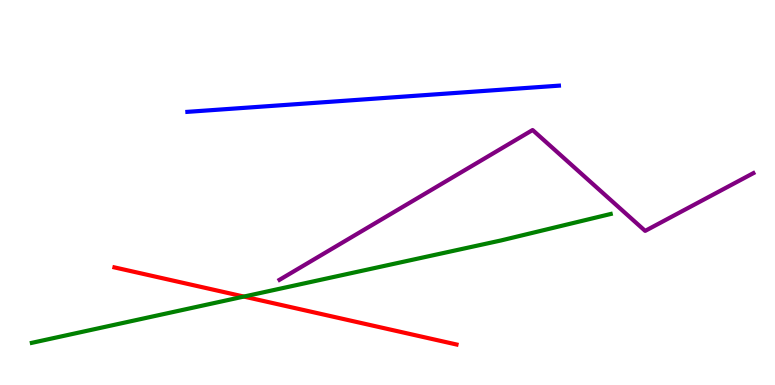[{'lines': ['blue', 'red'], 'intersections': []}, {'lines': ['green', 'red'], 'intersections': [{'x': 3.15, 'y': 2.3}]}, {'lines': ['purple', 'red'], 'intersections': []}, {'lines': ['blue', 'green'], 'intersections': []}, {'lines': ['blue', 'purple'], 'intersections': []}, {'lines': ['green', 'purple'], 'intersections': []}]